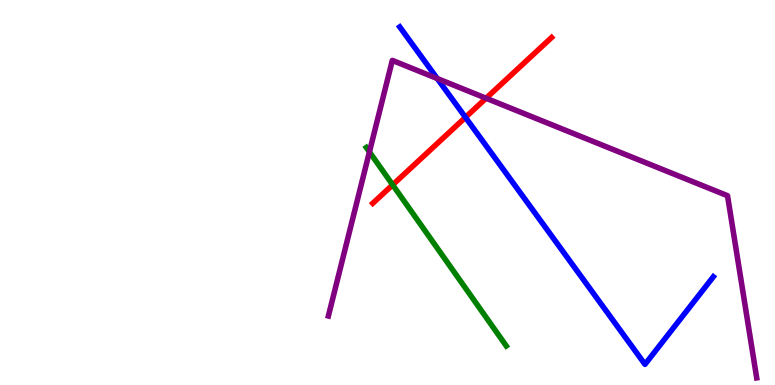[{'lines': ['blue', 'red'], 'intersections': [{'x': 6.01, 'y': 6.95}]}, {'lines': ['green', 'red'], 'intersections': [{'x': 5.07, 'y': 5.2}]}, {'lines': ['purple', 'red'], 'intersections': [{'x': 6.27, 'y': 7.45}]}, {'lines': ['blue', 'green'], 'intersections': []}, {'lines': ['blue', 'purple'], 'intersections': [{'x': 5.64, 'y': 7.96}]}, {'lines': ['green', 'purple'], 'intersections': [{'x': 4.77, 'y': 6.05}]}]